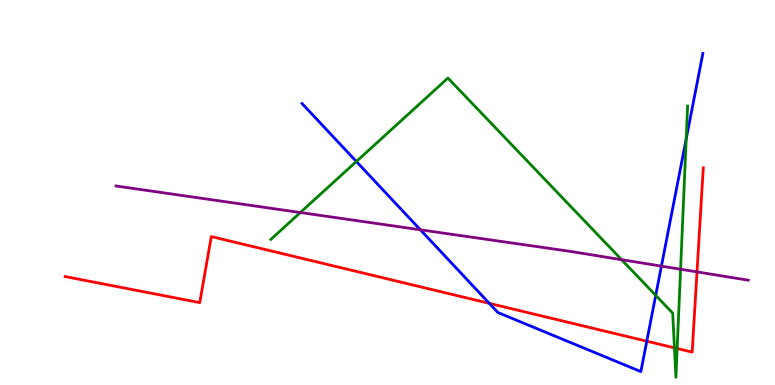[{'lines': ['blue', 'red'], 'intersections': [{'x': 6.31, 'y': 2.12}, {'x': 8.35, 'y': 1.14}]}, {'lines': ['green', 'red'], 'intersections': [{'x': 8.7, 'y': 0.965}, {'x': 8.74, 'y': 0.948}]}, {'lines': ['purple', 'red'], 'intersections': [{'x': 8.99, 'y': 2.94}]}, {'lines': ['blue', 'green'], 'intersections': [{'x': 4.6, 'y': 5.81}, {'x': 8.46, 'y': 2.33}, {'x': 8.85, 'y': 6.39}]}, {'lines': ['blue', 'purple'], 'intersections': [{'x': 5.42, 'y': 4.03}, {'x': 8.53, 'y': 3.09}]}, {'lines': ['green', 'purple'], 'intersections': [{'x': 3.88, 'y': 4.48}, {'x': 8.02, 'y': 3.25}, {'x': 8.78, 'y': 3.01}]}]